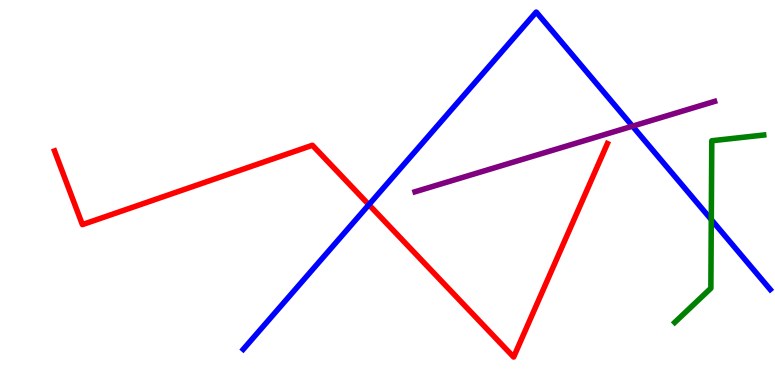[{'lines': ['blue', 'red'], 'intersections': [{'x': 4.76, 'y': 4.68}]}, {'lines': ['green', 'red'], 'intersections': []}, {'lines': ['purple', 'red'], 'intersections': []}, {'lines': ['blue', 'green'], 'intersections': [{'x': 9.18, 'y': 4.3}]}, {'lines': ['blue', 'purple'], 'intersections': [{'x': 8.16, 'y': 6.72}]}, {'lines': ['green', 'purple'], 'intersections': []}]